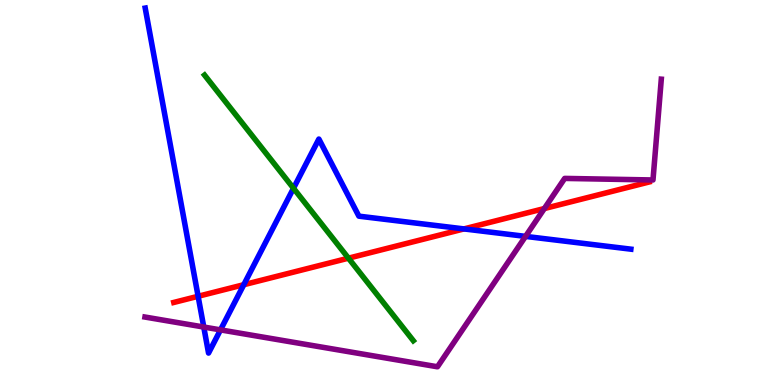[{'lines': ['blue', 'red'], 'intersections': [{'x': 2.56, 'y': 2.3}, {'x': 3.15, 'y': 2.6}, {'x': 5.99, 'y': 4.05}]}, {'lines': ['green', 'red'], 'intersections': [{'x': 4.5, 'y': 3.29}]}, {'lines': ['purple', 'red'], 'intersections': [{'x': 7.02, 'y': 4.58}]}, {'lines': ['blue', 'green'], 'intersections': [{'x': 3.79, 'y': 5.11}]}, {'lines': ['blue', 'purple'], 'intersections': [{'x': 2.63, 'y': 1.51}, {'x': 2.85, 'y': 1.43}, {'x': 6.78, 'y': 3.86}]}, {'lines': ['green', 'purple'], 'intersections': []}]